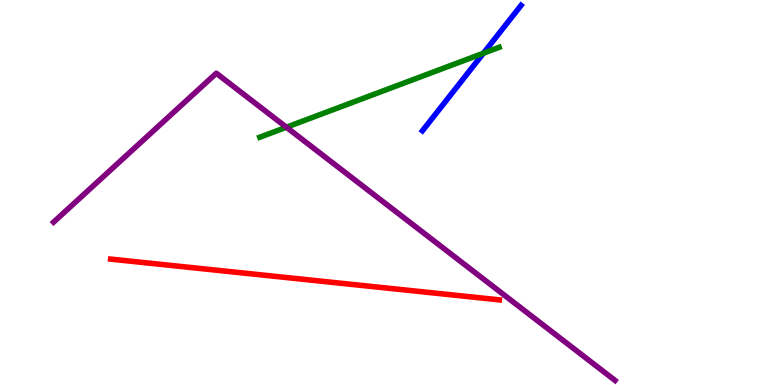[{'lines': ['blue', 'red'], 'intersections': []}, {'lines': ['green', 'red'], 'intersections': []}, {'lines': ['purple', 'red'], 'intersections': []}, {'lines': ['blue', 'green'], 'intersections': [{'x': 6.24, 'y': 8.62}]}, {'lines': ['blue', 'purple'], 'intersections': []}, {'lines': ['green', 'purple'], 'intersections': [{'x': 3.7, 'y': 6.7}]}]